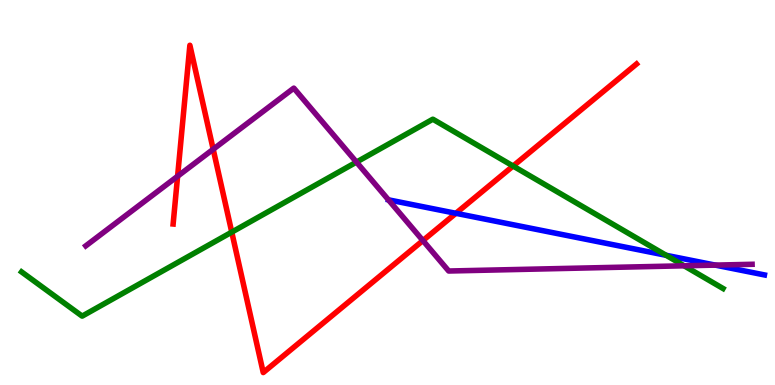[{'lines': ['blue', 'red'], 'intersections': [{'x': 5.88, 'y': 4.46}]}, {'lines': ['green', 'red'], 'intersections': [{'x': 2.99, 'y': 3.97}, {'x': 6.62, 'y': 5.69}]}, {'lines': ['purple', 'red'], 'intersections': [{'x': 2.29, 'y': 5.42}, {'x': 2.75, 'y': 6.12}, {'x': 5.46, 'y': 3.75}]}, {'lines': ['blue', 'green'], 'intersections': [{'x': 8.6, 'y': 3.37}]}, {'lines': ['blue', 'purple'], 'intersections': [{'x': 9.23, 'y': 3.11}]}, {'lines': ['green', 'purple'], 'intersections': [{'x': 4.6, 'y': 5.79}, {'x': 8.83, 'y': 3.1}]}]